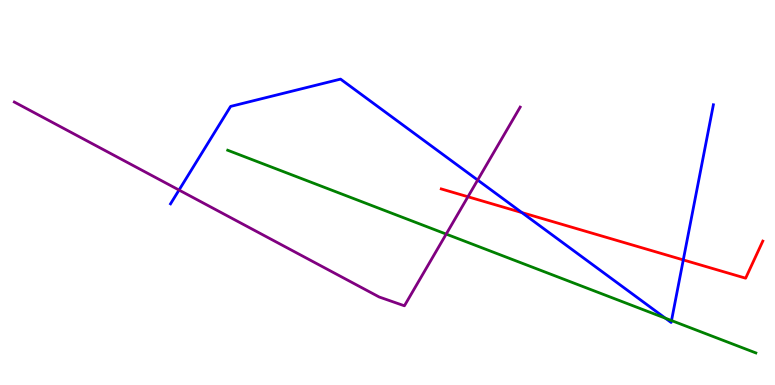[{'lines': ['blue', 'red'], 'intersections': [{'x': 6.73, 'y': 4.48}, {'x': 8.82, 'y': 3.25}]}, {'lines': ['green', 'red'], 'intersections': []}, {'lines': ['purple', 'red'], 'intersections': [{'x': 6.04, 'y': 4.89}]}, {'lines': ['blue', 'green'], 'intersections': [{'x': 8.59, 'y': 1.74}, {'x': 8.66, 'y': 1.67}]}, {'lines': ['blue', 'purple'], 'intersections': [{'x': 2.31, 'y': 5.06}, {'x': 6.16, 'y': 5.32}]}, {'lines': ['green', 'purple'], 'intersections': [{'x': 5.76, 'y': 3.92}]}]